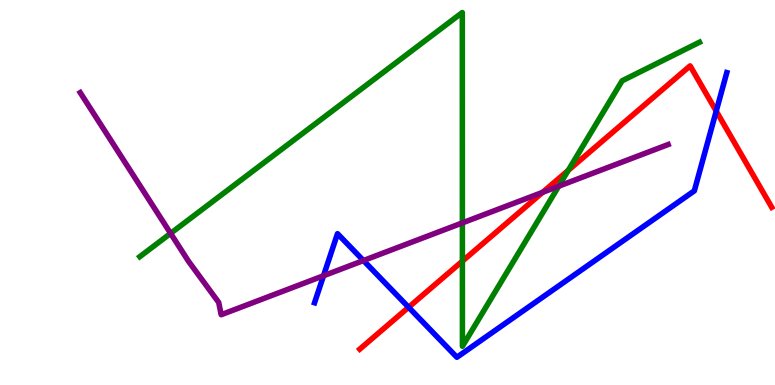[{'lines': ['blue', 'red'], 'intersections': [{'x': 5.27, 'y': 2.02}, {'x': 9.24, 'y': 7.11}]}, {'lines': ['green', 'red'], 'intersections': [{'x': 5.97, 'y': 3.22}, {'x': 7.33, 'y': 5.57}]}, {'lines': ['purple', 'red'], 'intersections': [{'x': 7.0, 'y': 5.0}]}, {'lines': ['blue', 'green'], 'intersections': []}, {'lines': ['blue', 'purple'], 'intersections': [{'x': 4.17, 'y': 2.84}, {'x': 4.69, 'y': 3.23}]}, {'lines': ['green', 'purple'], 'intersections': [{'x': 2.2, 'y': 3.94}, {'x': 5.97, 'y': 4.21}, {'x': 7.21, 'y': 5.16}]}]